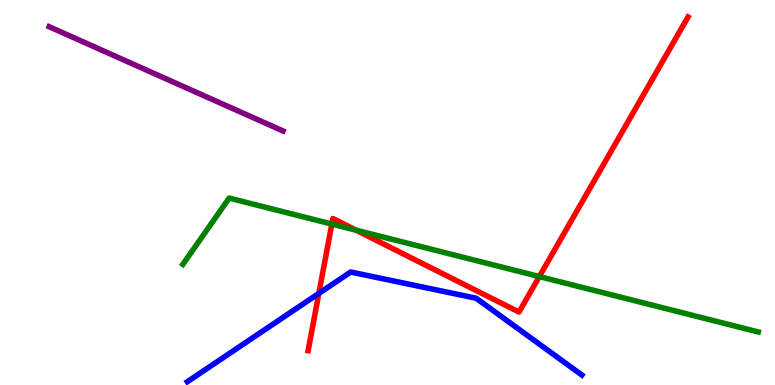[{'lines': ['blue', 'red'], 'intersections': [{'x': 4.11, 'y': 2.38}]}, {'lines': ['green', 'red'], 'intersections': [{'x': 4.28, 'y': 4.18}, {'x': 4.59, 'y': 4.02}, {'x': 6.96, 'y': 2.82}]}, {'lines': ['purple', 'red'], 'intersections': []}, {'lines': ['blue', 'green'], 'intersections': []}, {'lines': ['blue', 'purple'], 'intersections': []}, {'lines': ['green', 'purple'], 'intersections': []}]